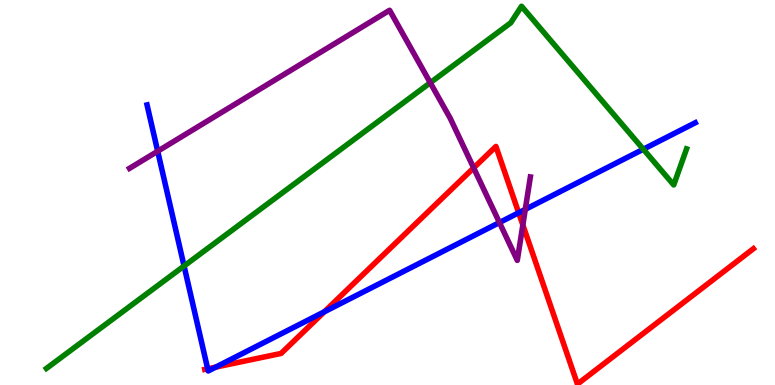[{'lines': ['blue', 'red'], 'intersections': [{'x': 2.68, 'y': 0.421}, {'x': 2.78, 'y': 0.465}, {'x': 4.18, 'y': 1.9}, {'x': 6.69, 'y': 4.47}]}, {'lines': ['green', 'red'], 'intersections': []}, {'lines': ['purple', 'red'], 'intersections': [{'x': 6.11, 'y': 5.64}, {'x': 6.75, 'y': 4.16}]}, {'lines': ['blue', 'green'], 'intersections': [{'x': 2.37, 'y': 3.09}, {'x': 8.3, 'y': 6.12}]}, {'lines': ['blue', 'purple'], 'intersections': [{'x': 2.03, 'y': 6.07}, {'x': 6.44, 'y': 4.22}, {'x': 6.78, 'y': 4.56}]}, {'lines': ['green', 'purple'], 'intersections': [{'x': 5.55, 'y': 7.85}]}]